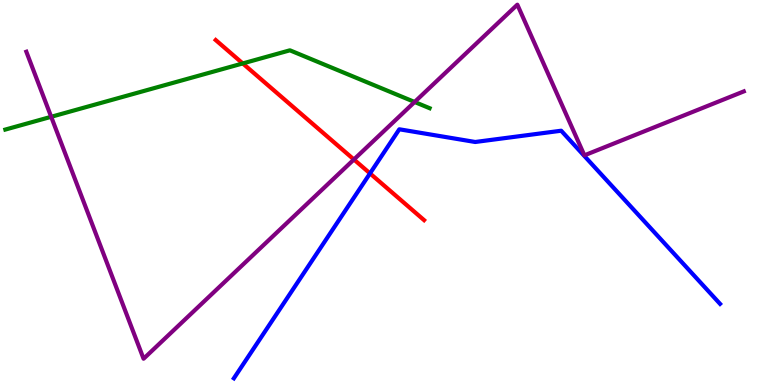[{'lines': ['blue', 'red'], 'intersections': [{'x': 4.77, 'y': 5.5}]}, {'lines': ['green', 'red'], 'intersections': [{'x': 3.13, 'y': 8.35}]}, {'lines': ['purple', 'red'], 'intersections': [{'x': 4.57, 'y': 5.86}]}, {'lines': ['blue', 'green'], 'intersections': []}, {'lines': ['blue', 'purple'], 'intersections': []}, {'lines': ['green', 'purple'], 'intersections': [{'x': 0.66, 'y': 6.97}, {'x': 5.35, 'y': 7.35}]}]